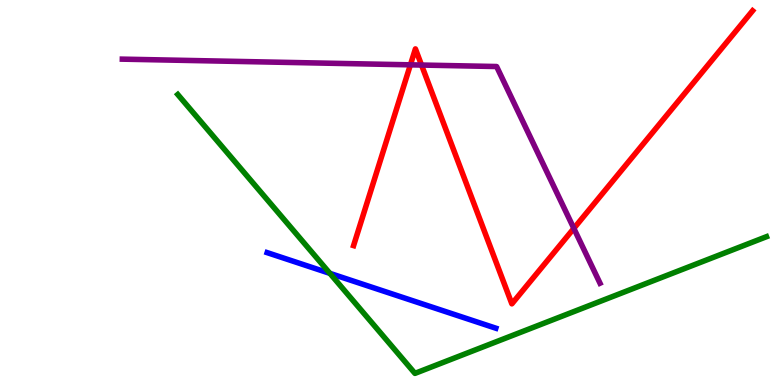[{'lines': ['blue', 'red'], 'intersections': []}, {'lines': ['green', 'red'], 'intersections': []}, {'lines': ['purple', 'red'], 'intersections': [{'x': 5.3, 'y': 8.32}, {'x': 5.44, 'y': 8.31}, {'x': 7.4, 'y': 4.07}]}, {'lines': ['blue', 'green'], 'intersections': [{'x': 4.26, 'y': 2.9}]}, {'lines': ['blue', 'purple'], 'intersections': []}, {'lines': ['green', 'purple'], 'intersections': []}]